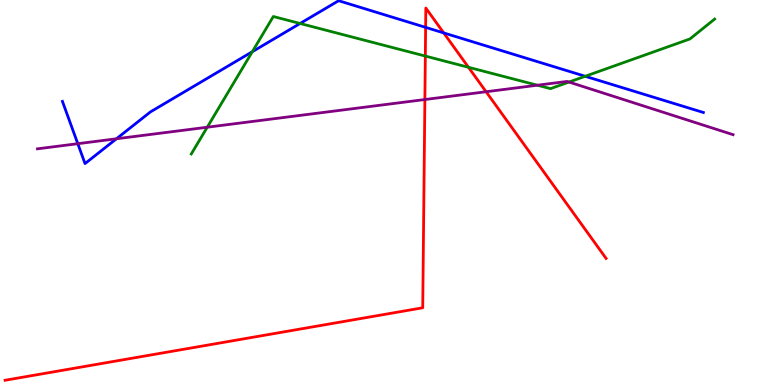[{'lines': ['blue', 'red'], 'intersections': [{'x': 5.49, 'y': 9.29}, {'x': 5.73, 'y': 9.15}]}, {'lines': ['green', 'red'], 'intersections': [{'x': 5.49, 'y': 8.54}, {'x': 6.04, 'y': 8.25}]}, {'lines': ['purple', 'red'], 'intersections': [{'x': 5.48, 'y': 7.41}, {'x': 6.27, 'y': 7.62}]}, {'lines': ['blue', 'green'], 'intersections': [{'x': 3.26, 'y': 8.66}, {'x': 3.87, 'y': 9.39}, {'x': 7.55, 'y': 8.02}]}, {'lines': ['blue', 'purple'], 'intersections': [{'x': 1.0, 'y': 6.27}, {'x': 1.5, 'y': 6.4}]}, {'lines': ['green', 'purple'], 'intersections': [{'x': 2.67, 'y': 6.7}, {'x': 6.93, 'y': 7.79}, {'x': 7.34, 'y': 7.87}]}]